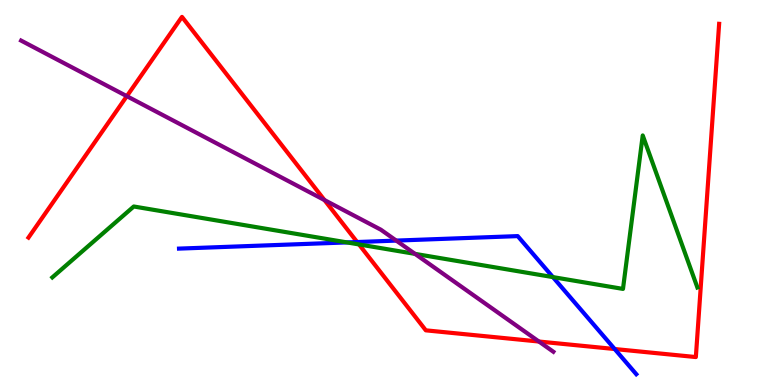[{'lines': ['blue', 'red'], 'intersections': [{'x': 4.61, 'y': 3.71}, {'x': 7.93, 'y': 0.934}]}, {'lines': ['green', 'red'], 'intersections': [{'x': 4.63, 'y': 3.65}]}, {'lines': ['purple', 'red'], 'intersections': [{'x': 1.64, 'y': 7.5}, {'x': 4.19, 'y': 4.8}, {'x': 6.95, 'y': 1.13}]}, {'lines': ['blue', 'green'], 'intersections': [{'x': 4.48, 'y': 3.7}, {'x': 7.13, 'y': 2.8}]}, {'lines': ['blue', 'purple'], 'intersections': [{'x': 5.11, 'y': 3.75}]}, {'lines': ['green', 'purple'], 'intersections': [{'x': 5.36, 'y': 3.41}]}]